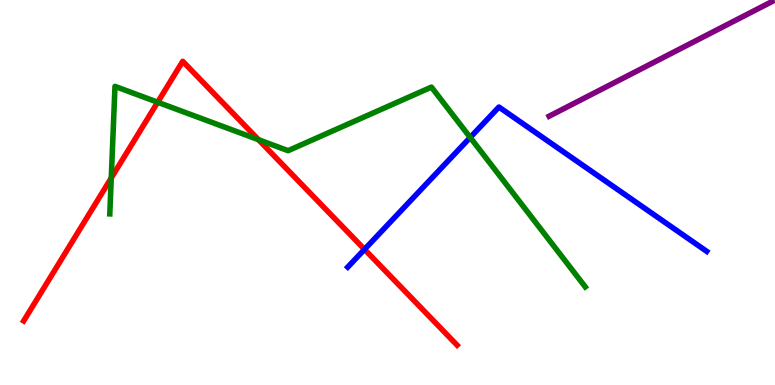[{'lines': ['blue', 'red'], 'intersections': [{'x': 4.7, 'y': 3.52}]}, {'lines': ['green', 'red'], 'intersections': [{'x': 1.44, 'y': 5.38}, {'x': 2.03, 'y': 7.34}, {'x': 3.34, 'y': 6.37}]}, {'lines': ['purple', 'red'], 'intersections': []}, {'lines': ['blue', 'green'], 'intersections': [{'x': 6.07, 'y': 6.43}]}, {'lines': ['blue', 'purple'], 'intersections': []}, {'lines': ['green', 'purple'], 'intersections': []}]